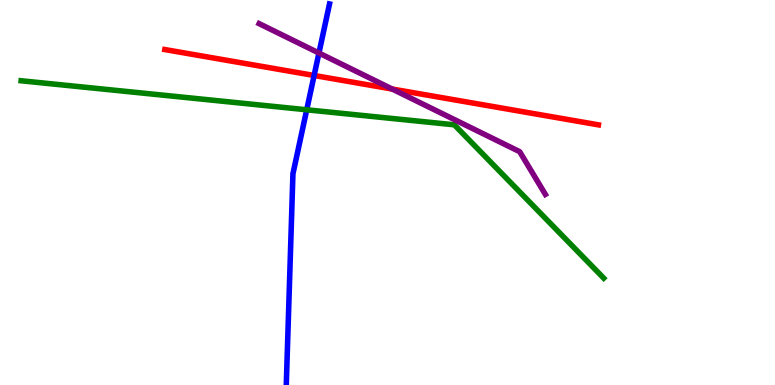[{'lines': ['blue', 'red'], 'intersections': [{'x': 4.05, 'y': 8.04}]}, {'lines': ['green', 'red'], 'intersections': []}, {'lines': ['purple', 'red'], 'intersections': [{'x': 5.06, 'y': 7.69}]}, {'lines': ['blue', 'green'], 'intersections': [{'x': 3.96, 'y': 7.15}]}, {'lines': ['blue', 'purple'], 'intersections': [{'x': 4.12, 'y': 8.62}]}, {'lines': ['green', 'purple'], 'intersections': []}]